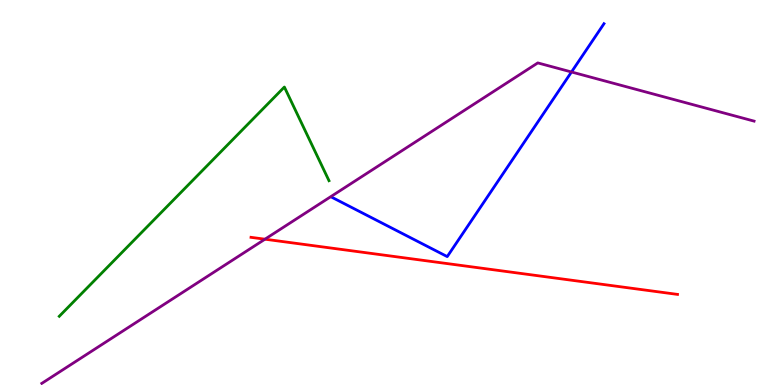[{'lines': ['blue', 'red'], 'intersections': []}, {'lines': ['green', 'red'], 'intersections': []}, {'lines': ['purple', 'red'], 'intersections': [{'x': 3.42, 'y': 3.79}]}, {'lines': ['blue', 'green'], 'intersections': []}, {'lines': ['blue', 'purple'], 'intersections': [{'x': 7.37, 'y': 8.13}]}, {'lines': ['green', 'purple'], 'intersections': []}]